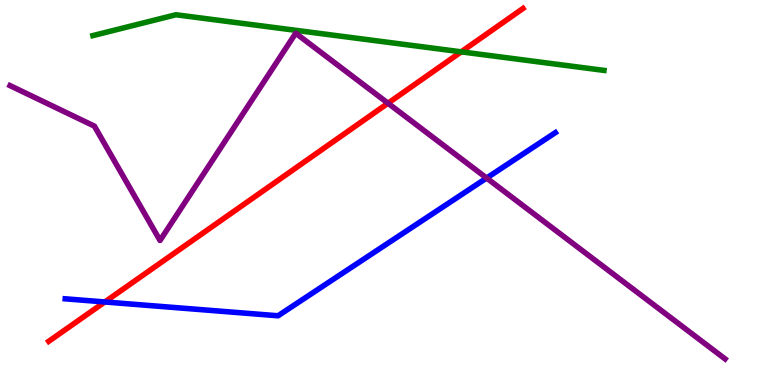[{'lines': ['blue', 'red'], 'intersections': [{'x': 1.35, 'y': 2.16}]}, {'lines': ['green', 'red'], 'intersections': [{'x': 5.95, 'y': 8.65}]}, {'lines': ['purple', 'red'], 'intersections': [{'x': 5.01, 'y': 7.32}]}, {'lines': ['blue', 'green'], 'intersections': []}, {'lines': ['blue', 'purple'], 'intersections': [{'x': 6.28, 'y': 5.38}]}, {'lines': ['green', 'purple'], 'intersections': []}]